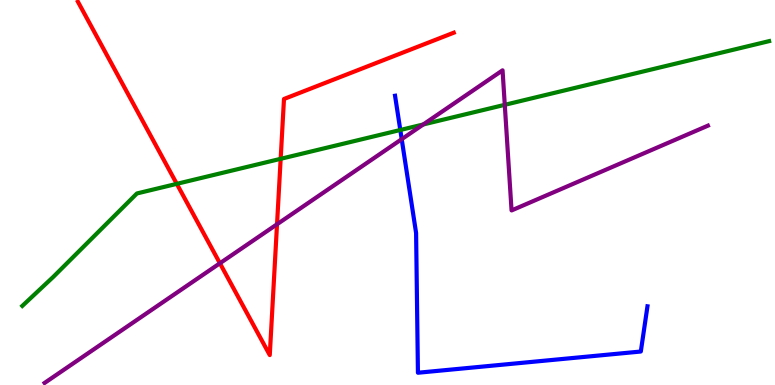[{'lines': ['blue', 'red'], 'intersections': []}, {'lines': ['green', 'red'], 'intersections': [{'x': 2.28, 'y': 5.22}, {'x': 3.62, 'y': 5.87}]}, {'lines': ['purple', 'red'], 'intersections': [{'x': 2.84, 'y': 3.16}, {'x': 3.57, 'y': 4.17}]}, {'lines': ['blue', 'green'], 'intersections': [{'x': 5.17, 'y': 6.62}]}, {'lines': ['blue', 'purple'], 'intersections': [{'x': 5.18, 'y': 6.39}]}, {'lines': ['green', 'purple'], 'intersections': [{'x': 5.46, 'y': 6.77}, {'x': 6.51, 'y': 7.28}]}]